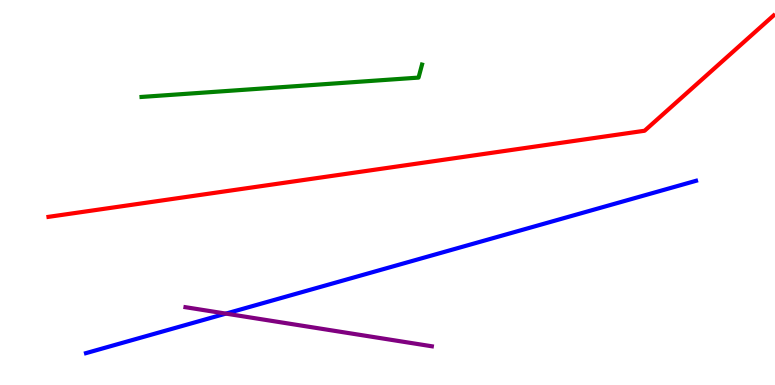[{'lines': ['blue', 'red'], 'intersections': []}, {'lines': ['green', 'red'], 'intersections': []}, {'lines': ['purple', 'red'], 'intersections': []}, {'lines': ['blue', 'green'], 'intersections': []}, {'lines': ['blue', 'purple'], 'intersections': [{'x': 2.91, 'y': 1.85}]}, {'lines': ['green', 'purple'], 'intersections': []}]